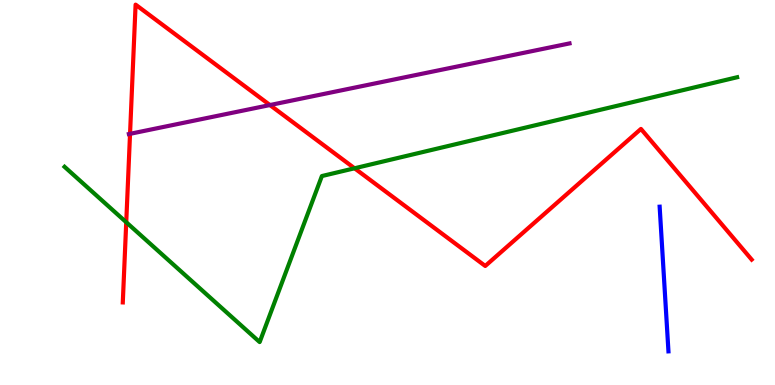[{'lines': ['blue', 'red'], 'intersections': []}, {'lines': ['green', 'red'], 'intersections': [{'x': 1.63, 'y': 4.23}, {'x': 4.57, 'y': 5.63}]}, {'lines': ['purple', 'red'], 'intersections': [{'x': 1.68, 'y': 6.52}, {'x': 3.48, 'y': 7.27}]}, {'lines': ['blue', 'green'], 'intersections': []}, {'lines': ['blue', 'purple'], 'intersections': []}, {'lines': ['green', 'purple'], 'intersections': []}]